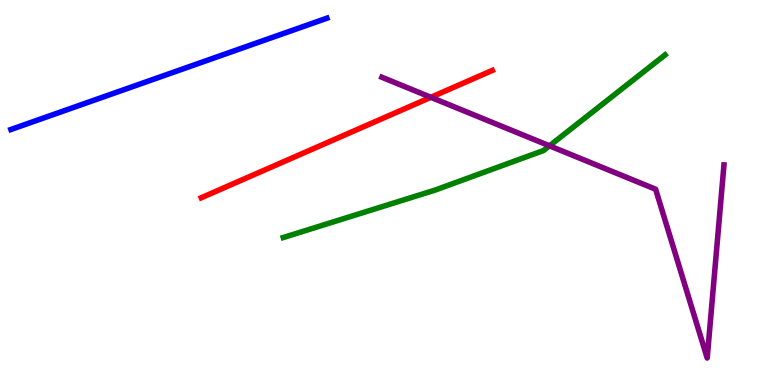[{'lines': ['blue', 'red'], 'intersections': []}, {'lines': ['green', 'red'], 'intersections': []}, {'lines': ['purple', 'red'], 'intersections': [{'x': 5.56, 'y': 7.47}]}, {'lines': ['blue', 'green'], 'intersections': []}, {'lines': ['blue', 'purple'], 'intersections': []}, {'lines': ['green', 'purple'], 'intersections': [{'x': 7.09, 'y': 6.21}]}]